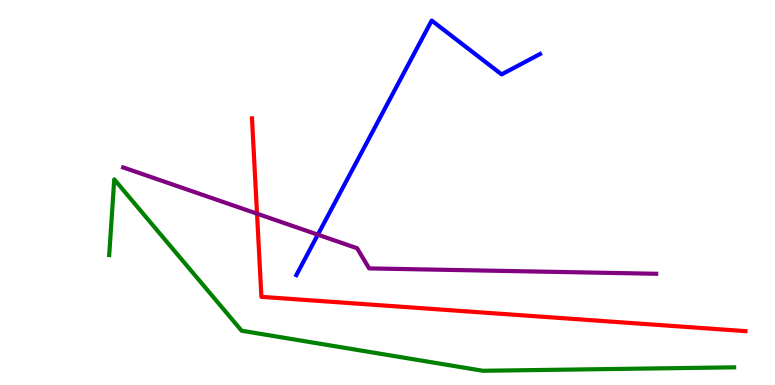[{'lines': ['blue', 'red'], 'intersections': []}, {'lines': ['green', 'red'], 'intersections': []}, {'lines': ['purple', 'red'], 'intersections': [{'x': 3.32, 'y': 4.45}]}, {'lines': ['blue', 'green'], 'intersections': []}, {'lines': ['blue', 'purple'], 'intersections': [{'x': 4.1, 'y': 3.9}]}, {'lines': ['green', 'purple'], 'intersections': []}]